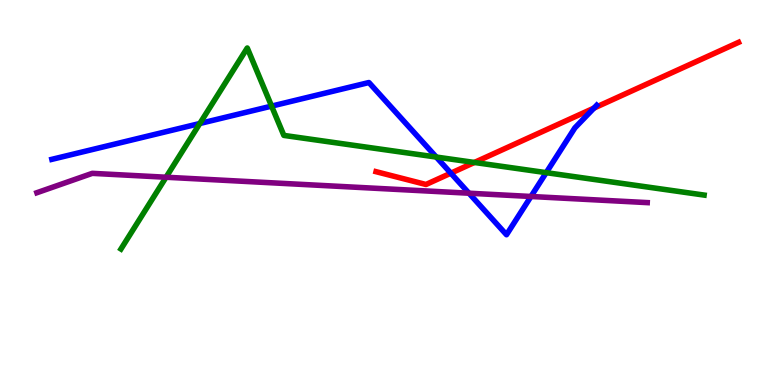[{'lines': ['blue', 'red'], 'intersections': [{'x': 5.82, 'y': 5.5}, {'x': 7.66, 'y': 7.19}]}, {'lines': ['green', 'red'], 'intersections': [{'x': 6.12, 'y': 5.78}]}, {'lines': ['purple', 'red'], 'intersections': []}, {'lines': ['blue', 'green'], 'intersections': [{'x': 2.58, 'y': 6.79}, {'x': 3.5, 'y': 7.24}, {'x': 5.63, 'y': 5.92}, {'x': 7.05, 'y': 5.52}]}, {'lines': ['blue', 'purple'], 'intersections': [{'x': 6.05, 'y': 4.98}, {'x': 6.85, 'y': 4.9}]}, {'lines': ['green', 'purple'], 'intersections': [{'x': 2.14, 'y': 5.4}]}]